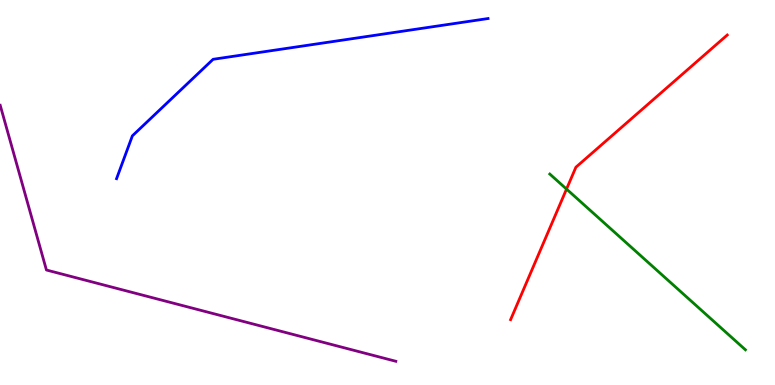[{'lines': ['blue', 'red'], 'intersections': []}, {'lines': ['green', 'red'], 'intersections': [{'x': 7.31, 'y': 5.09}]}, {'lines': ['purple', 'red'], 'intersections': []}, {'lines': ['blue', 'green'], 'intersections': []}, {'lines': ['blue', 'purple'], 'intersections': []}, {'lines': ['green', 'purple'], 'intersections': []}]